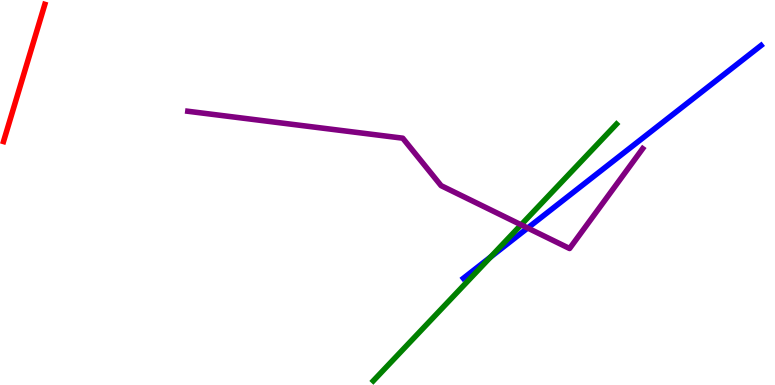[{'lines': ['blue', 'red'], 'intersections': []}, {'lines': ['green', 'red'], 'intersections': []}, {'lines': ['purple', 'red'], 'intersections': []}, {'lines': ['blue', 'green'], 'intersections': [{'x': 6.33, 'y': 3.33}]}, {'lines': ['blue', 'purple'], 'intersections': [{'x': 6.81, 'y': 4.08}]}, {'lines': ['green', 'purple'], 'intersections': [{'x': 6.72, 'y': 4.16}]}]